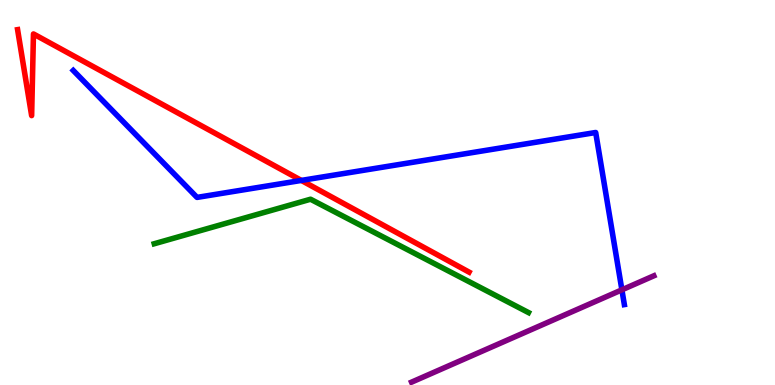[{'lines': ['blue', 'red'], 'intersections': [{'x': 3.89, 'y': 5.31}]}, {'lines': ['green', 'red'], 'intersections': []}, {'lines': ['purple', 'red'], 'intersections': []}, {'lines': ['blue', 'green'], 'intersections': []}, {'lines': ['blue', 'purple'], 'intersections': [{'x': 8.02, 'y': 2.47}]}, {'lines': ['green', 'purple'], 'intersections': []}]